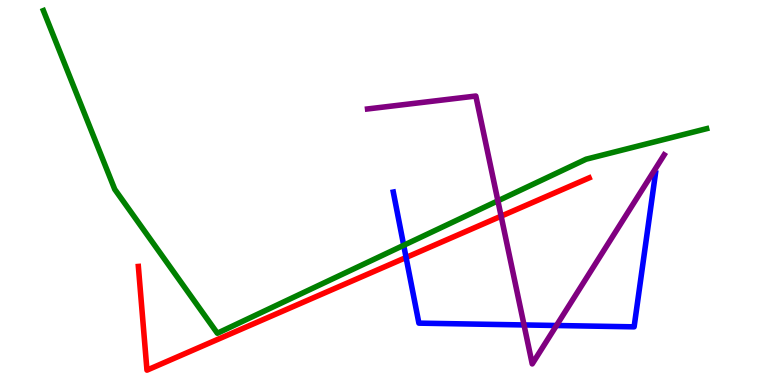[{'lines': ['blue', 'red'], 'intersections': [{'x': 5.24, 'y': 3.31}]}, {'lines': ['green', 'red'], 'intersections': []}, {'lines': ['purple', 'red'], 'intersections': [{'x': 6.47, 'y': 4.39}]}, {'lines': ['blue', 'green'], 'intersections': [{'x': 5.21, 'y': 3.63}]}, {'lines': ['blue', 'purple'], 'intersections': [{'x': 6.76, 'y': 1.56}, {'x': 7.18, 'y': 1.55}]}, {'lines': ['green', 'purple'], 'intersections': [{'x': 6.42, 'y': 4.78}]}]